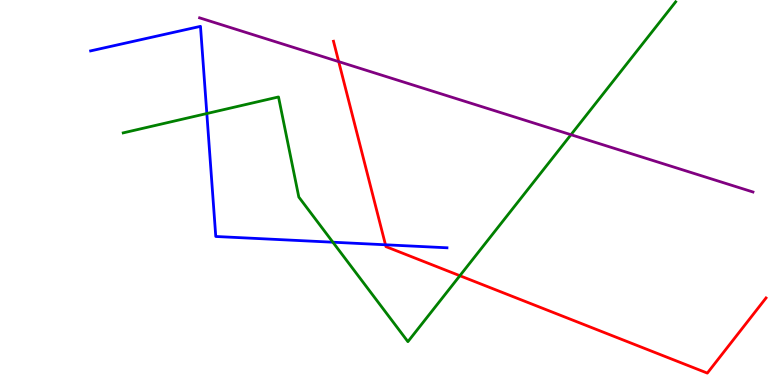[{'lines': ['blue', 'red'], 'intersections': [{'x': 4.97, 'y': 3.64}]}, {'lines': ['green', 'red'], 'intersections': [{'x': 5.93, 'y': 2.84}]}, {'lines': ['purple', 'red'], 'intersections': [{'x': 4.37, 'y': 8.4}]}, {'lines': ['blue', 'green'], 'intersections': [{'x': 2.67, 'y': 7.05}, {'x': 4.3, 'y': 3.71}]}, {'lines': ['blue', 'purple'], 'intersections': []}, {'lines': ['green', 'purple'], 'intersections': [{'x': 7.37, 'y': 6.5}]}]